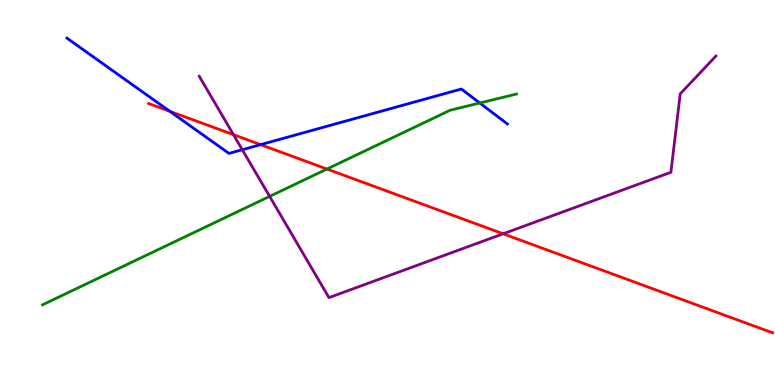[{'lines': ['blue', 'red'], 'intersections': [{'x': 2.19, 'y': 7.11}, {'x': 3.36, 'y': 6.24}]}, {'lines': ['green', 'red'], 'intersections': [{'x': 4.22, 'y': 5.61}]}, {'lines': ['purple', 'red'], 'intersections': [{'x': 3.01, 'y': 6.5}, {'x': 6.49, 'y': 3.93}]}, {'lines': ['blue', 'green'], 'intersections': [{'x': 6.19, 'y': 7.32}]}, {'lines': ['blue', 'purple'], 'intersections': [{'x': 3.13, 'y': 6.11}]}, {'lines': ['green', 'purple'], 'intersections': [{'x': 3.48, 'y': 4.9}]}]